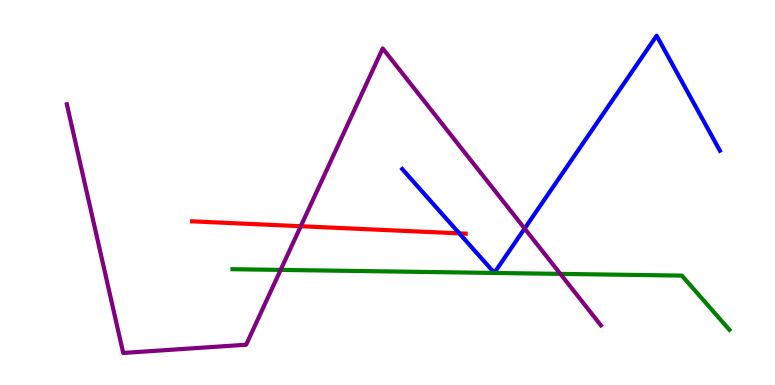[{'lines': ['blue', 'red'], 'intersections': [{'x': 5.93, 'y': 3.94}]}, {'lines': ['green', 'red'], 'intersections': []}, {'lines': ['purple', 'red'], 'intersections': [{'x': 3.88, 'y': 4.12}]}, {'lines': ['blue', 'green'], 'intersections': []}, {'lines': ['blue', 'purple'], 'intersections': [{'x': 6.77, 'y': 4.06}]}, {'lines': ['green', 'purple'], 'intersections': [{'x': 3.62, 'y': 2.99}, {'x': 7.23, 'y': 2.89}]}]